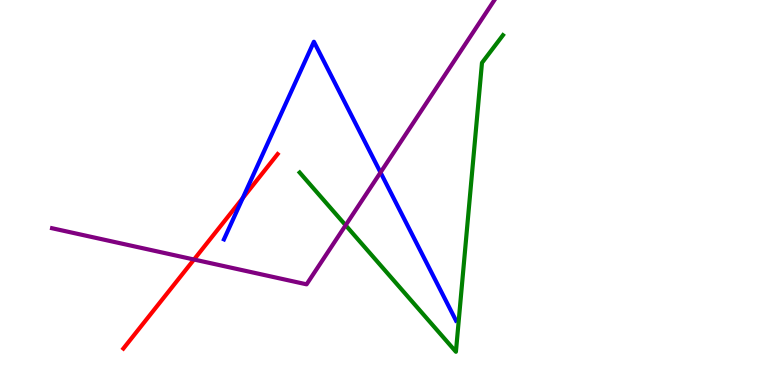[{'lines': ['blue', 'red'], 'intersections': [{'x': 3.13, 'y': 4.85}]}, {'lines': ['green', 'red'], 'intersections': []}, {'lines': ['purple', 'red'], 'intersections': [{'x': 2.5, 'y': 3.26}]}, {'lines': ['blue', 'green'], 'intersections': []}, {'lines': ['blue', 'purple'], 'intersections': [{'x': 4.91, 'y': 5.52}]}, {'lines': ['green', 'purple'], 'intersections': [{'x': 4.46, 'y': 4.15}]}]